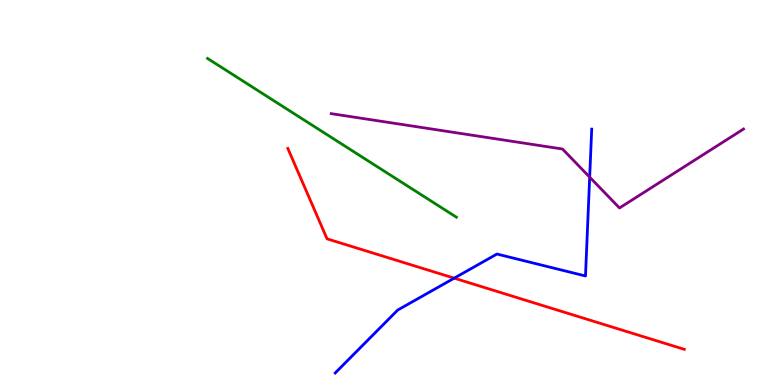[{'lines': ['blue', 'red'], 'intersections': [{'x': 5.86, 'y': 2.77}]}, {'lines': ['green', 'red'], 'intersections': []}, {'lines': ['purple', 'red'], 'intersections': []}, {'lines': ['blue', 'green'], 'intersections': []}, {'lines': ['blue', 'purple'], 'intersections': [{'x': 7.61, 'y': 5.4}]}, {'lines': ['green', 'purple'], 'intersections': []}]